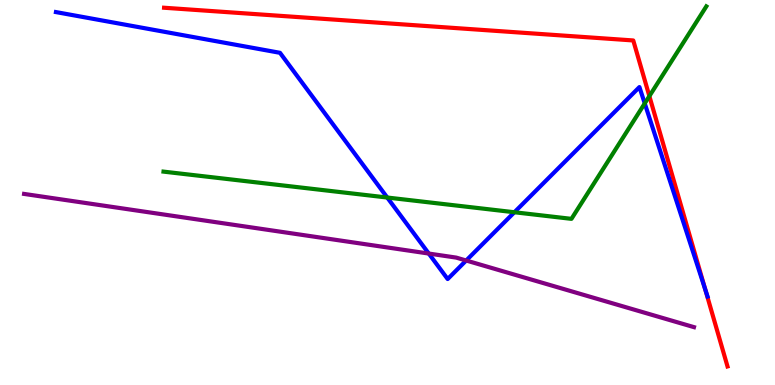[{'lines': ['blue', 'red'], 'intersections': [{'x': 9.1, 'y': 2.48}]}, {'lines': ['green', 'red'], 'intersections': [{'x': 8.38, 'y': 7.5}]}, {'lines': ['purple', 'red'], 'intersections': []}, {'lines': ['blue', 'green'], 'intersections': [{'x': 5.0, 'y': 4.87}, {'x': 6.64, 'y': 4.49}, {'x': 8.32, 'y': 7.31}]}, {'lines': ['blue', 'purple'], 'intersections': [{'x': 5.53, 'y': 3.41}, {'x': 6.02, 'y': 3.23}]}, {'lines': ['green', 'purple'], 'intersections': []}]